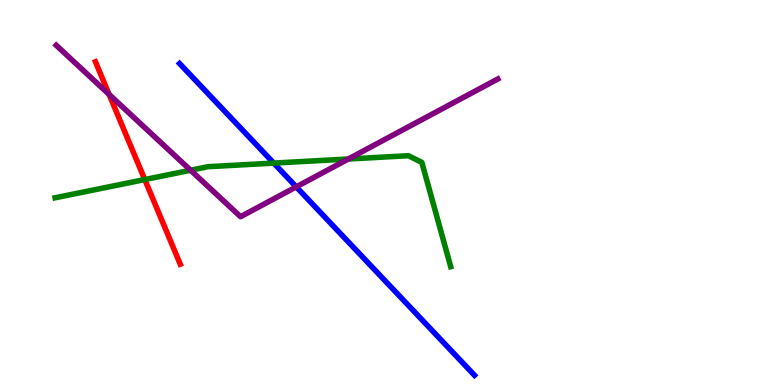[{'lines': ['blue', 'red'], 'intersections': []}, {'lines': ['green', 'red'], 'intersections': [{'x': 1.87, 'y': 5.34}]}, {'lines': ['purple', 'red'], 'intersections': [{'x': 1.41, 'y': 7.55}]}, {'lines': ['blue', 'green'], 'intersections': [{'x': 3.53, 'y': 5.76}]}, {'lines': ['blue', 'purple'], 'intersections': [{'x': 3.82, 'y': 5.15}]}, {'lines': ['green', 'purple'], 'intersections': [{'x': 2.46, 'y': 5.58}, {'x': 4.49, 'y': 5.87}]}]